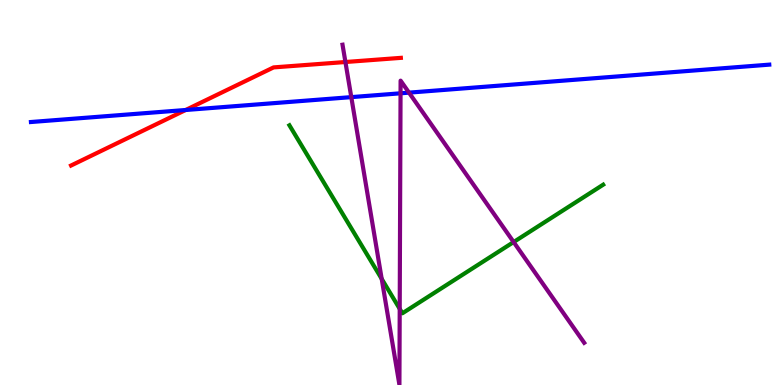[{'lines': ['blue', 'red'], 'intersections': [{'x': 2.4, 'y': 7.14}]}, {'lines': ['green', 'red'], 'intersections': []}, {'lines': ['purple', 'red'], 'intersections': [{'x': 4.46, 'y': 8.39}]}, {'lines': ['blue', 'green'], 'intersections': []}, {'lines': ['blue', 'purple'], 'intersections': [{'x': 4.53, 'y': 7.48}, {'x': 5.17, 'y': 7.58}, {'x': 5.28, 'y': 7.59}]}, {'lines': ['green', 'purple'], 'intersections': [{'x': 4.93, 'y': 2.76}, {'x': 5.16, 'y': 1.98}, {'x': 6.63, 'y': 3.71}]}]